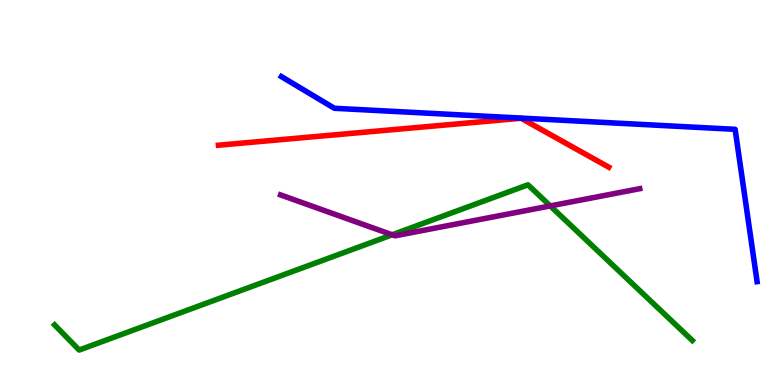[{'lines': ['blue', 'red'], 'intersections': []}, {'lines': ['green', 'red'], 'intersections': []}, {'lines': ['purple', 'red'], 'intersections': []}, {'lines': ['blue', 'green'], 'intersections': []}, {'lines': ['blue', 'purple'], 'intersections': []}, {'lines': ['green', 'purple'], 'intersections': [{'x': 5.06, 'y': 3.9}, {'x': 7.1, 'y': 4.65}]}]